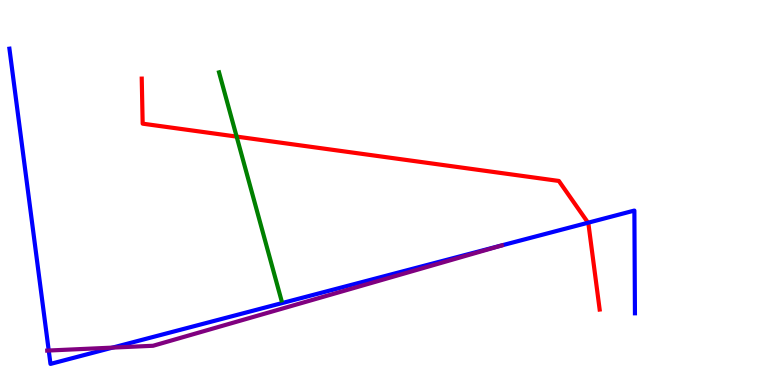[{'lines': ['blue', 'red'], 'intersections': [{'x': 7.59, 'y': 4.21}]}, {'lines': ['green', 'red'], 'intersections': [{'x': 3.05, 'y': 6.45}]}, {'lines': ['purple', 'red'], 'intersections': []}, {'lines': ['blue', 'green'], 'intersections': []}, {'lines': ['blue', 'purple'], 'intersections': [{'x': 0.629, 'y': 0.895}, {'x': 1.45, 'y': 0.971}]}, {'lines': ['green', 'purple'], 'intersections': []}]